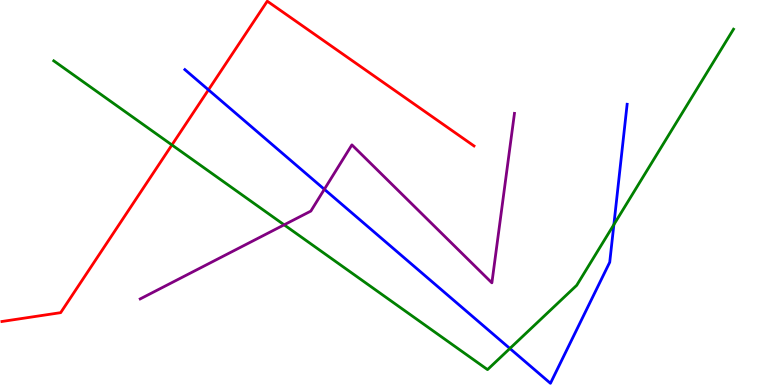[{'lines': ['blue', 'red'], 'intersections': [{'x': 2.69, 'y': 7.67}]}, {'lines': ['green', 'red'], 'intersections': [{'x': 2.22, 'y': 6.24}]}, {'lines': ['purple', 'red'], 'intersections': []}, {'lines': ['blue', 'green'], 'intersections': [{'x': 6.58, 'y': 0.948}, {'x': 7.92, 'y': 4.17}]}, {'lines': ['blue', 'purple'], 'intersections': [{'x': 4.19, 'y': 5.08}]}, {'lines': ['green', 'purple'], 'intersections': [{'x': 3.67, 'y': 4.16}]}]